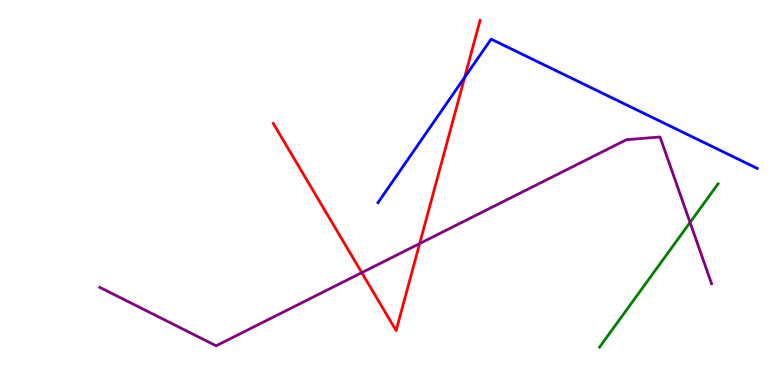[{'lines': ['blue', 'red'], 'intersections': [{'x': 6.0, 'y': 7.99}]}, {'lines': ['green', 'red'], 'intersections': []}, {'lines': ['purple', 'red'], 'intersections': [{'x': 4.67, 'y': 2.92}, {'x': 5.42, 'y': 3.67}]}, {'lines': ['blue', 'green'], 'intersections': []}, {'lines': ['blue', 'purple'], 'intersections': []}, {'lines': ['green', 'purple'], 'intersections': [{'x': 8.9, 'y': 4.22}]}]